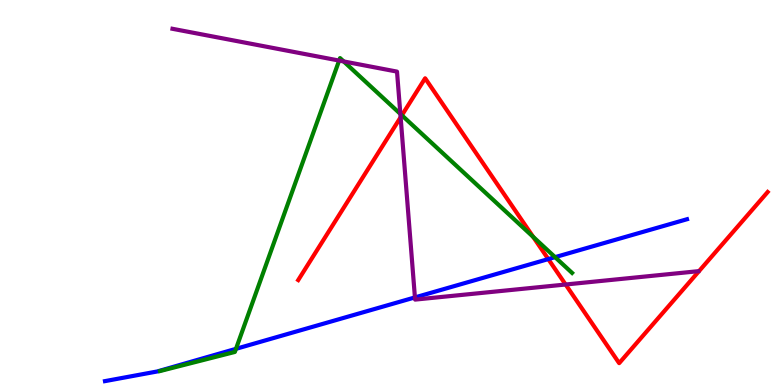[{'lines': ['blue', 'red'], 'intersections': [{'x': 7.07, 'y': 3.27}]}, {'lines': ['green', 'red'], 'intersections': [{'x': 5.19, 'y': 7.01}, {'x': 6.88, 'y': 3.85}]}, {'lines': ['purple', 'red'], 'intersections': [{'x': 5.17, 'y': 6.95}, {'x': 7.3, 'y': 2.61}]}, {'lines': ['blue', 'green'], 'intersections': [{'x': 3.04, 'y': 0.939}, {'x': 7.16, 'y': 3.32}]}, {'lines': ['blue', 'purple'], 'intersections': [{'x': 5.35, 'y': 2.28}]}, {'lines': ['green', 'purple'], 'intersections': [{'x': 4.38, 'y': 8.43}, {'x': 4.43, 'y': 8.4}, {'x': 5.17, 'y': 7.04}]}]